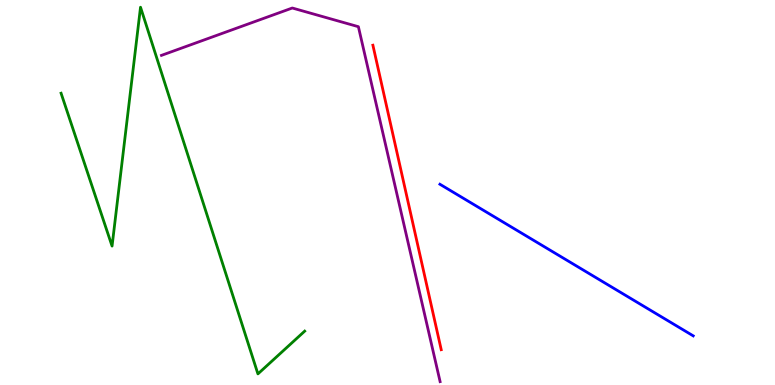[{'lines': ['blue', 'red'], 'intersections': []}, {'lines': ['green', 'red'], 'intersections': []}, {'lines': ['purple', 'red'], 'intersections': []}, {'lines': ['blue', 'green'], 'intersections': []}, {'lines': ['blue', 'purple'], 'intersections': []}, {'lines': ['green', 'purple'], 'intersections': []}]